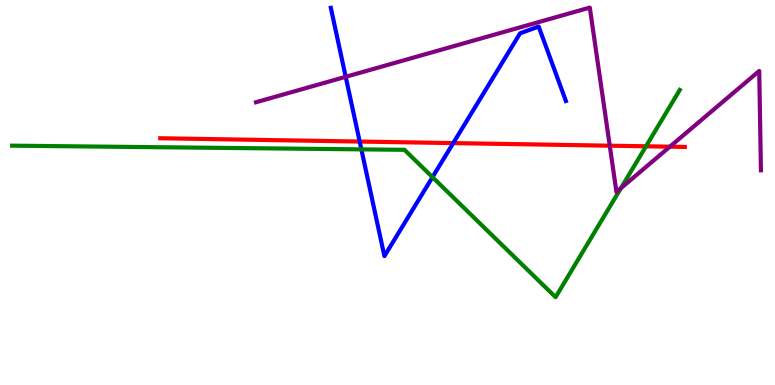[{'lines': ['blue', 'red'], 'intersections': [{'x': 4.64, 'y': 6.32}, {'x': 5.85, 'y': 6.28}]}, {'lines': ['green', 'red'], 'intersections': [{'x': 8.34, 'y': 6.2}]}, {'lines': ['purple', 'red'], 'intersections': [{'x': 7.87, 'y': 6.22}, {'x': 8.64, 'y': 6.19}]}, {'lines': ['blue', 'green'], 'intersections': [{'x': 4.66, 'y': 6.12}, {'x': 5.58, 'y': 5.4}]}, {'lines': ['blue', 'purple'], 'intersections': [{'x': 4.46, 'y': 8.01}]}, {'lines': ['green', 'purple'], 'intersections': [{'x': 8.01, 'y': 5.11}]}]